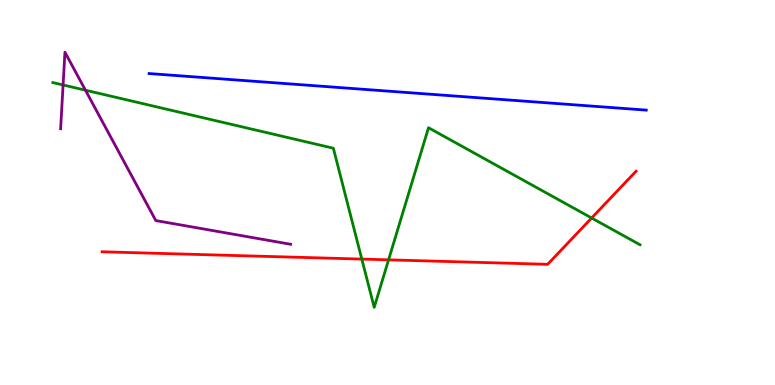[{'lines': ['blue', 'red'], 'intersections': []}, {'lines': ['green', 'red'], 'intersections': [{'x': 4.67, 'y': 3.27}, {'x': 5.01, 'y': 3.25}, {'x': 7.63, 'y': 4.34}]}, {'lines': ['purple', 'red'], 'intersections': []}, {'lines': ['blue', 'green'], 'intersections': []}, {'lines': ['blue', 'purple'], 'intersections': []}, {'lines': ['green', 'purple'], 'intersections': [{'x': 0.814, 'y': 7.79}, {'x': 1.1, 'y': 7.66}]}]